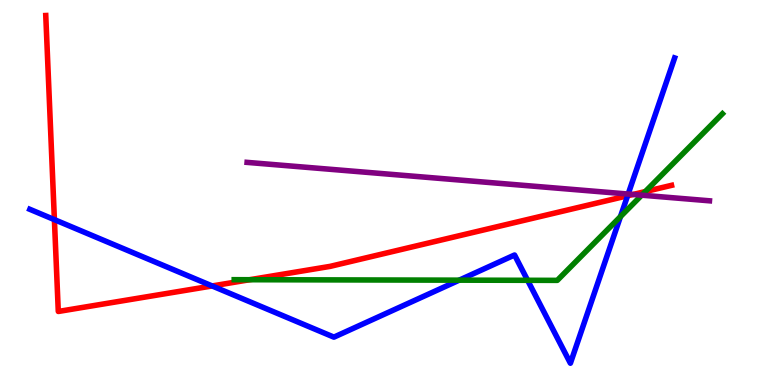[{'lines': ['blue', 'red'], 'intersections': [{'x': 0.702, 'y': 4.3}, {'x': 2.74, 'y': 2.57}, {'x': 8.1, 'y': 4.91}]}, {'lines': ['green', 'red'], 'intersections': [{'x': 3.22, 'y': 2.73}, {'x': 8.33, 'y': 5.02}]}, {'lines': ['purple', 'red'], 'intersections': [{'x': 8.17, 'y': 4.95}]}, {'lines': ['blue', 'green'], 'intersections': [{'x': 5.93, 'y': 2.72}, {'x': 6.81, 'y': 2.72}, {'x': 8.01, 'y': 4.37}]}, {'lines': ['blue', 'purple'], 'intersections': [{'x': 8.11, 'y': 4.96}]}, {'lines': ['green', 'purple'], 'intersections': [{'x': 8.28, 'y': 4.93}]}]